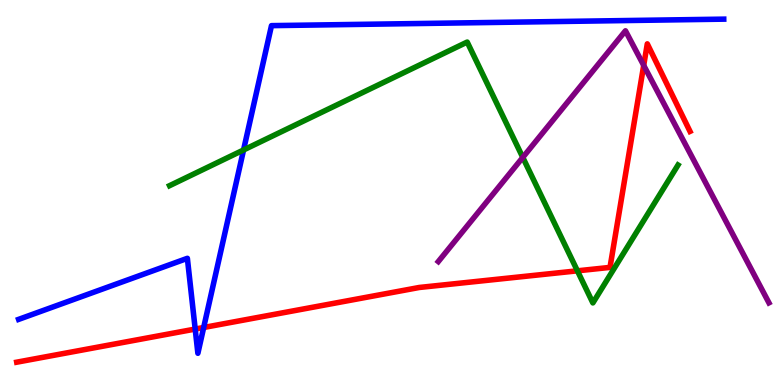[{'lines': ['blue', 'red'], 'intersections': [{'x': 2.52, 'y': 1.45}, {'x': 2.63, 'y': 1.49}]}, {'lines': ['green', 'red'], 'intersections': [{'x': 7.45, 'y': 2.97}]}, {'lines': ['purple', 'red'], 'intersections': [{'x': 8.31, 'y': 8.3}]}, {'lines': ['blue', 'green'], 'intersections': [{'x': 3.14, 'y': 6.1}]}, {'lines': ['blue', 'purple'], 'intersections': []}, {'lines': ['green', 'purple'], 'intersections': [{'x': 6.75, 'y': 5.91}]}]